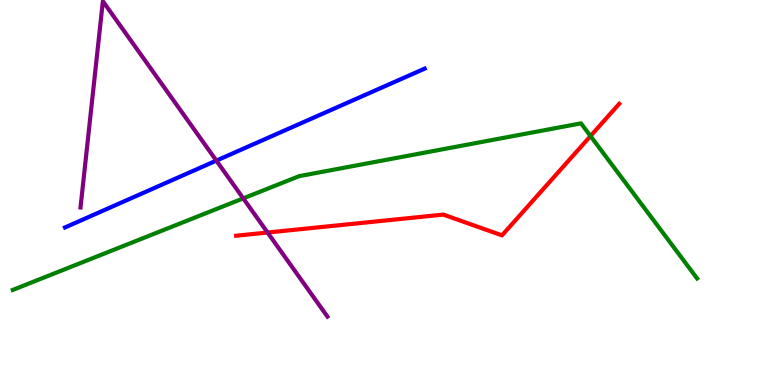[{'lines': ['blue', 'red'], 'intersections': []}, {'lines': ['green', 'red'], 'intersections': [{'x': 7.62, 'y': 6.47}]}, {'lines': ['purple', 'red'], 'intersections': [{'x': 3.45, 'y': 3.96}]}, {'lines': ['blue', 'green'], 'intersections': []}, {'lines': ['blue', 'purple'], 'intersections': [{'x': 2.79, 'y': 5.83}]}, {'lines': ['green', 'purple'], 'intersections': [{'x': 3.14, 'y': 4.85}]}]